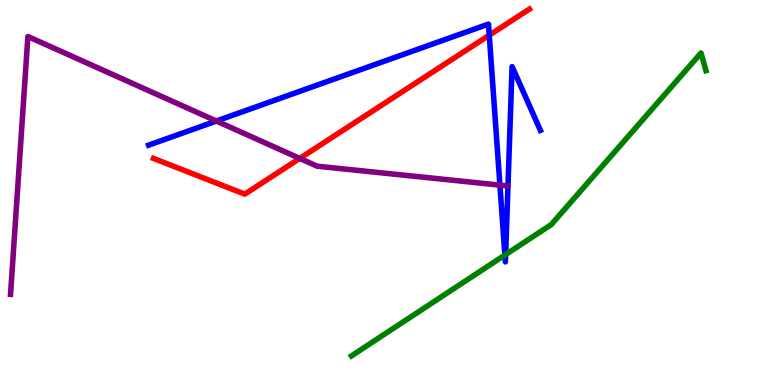[{'lines': ['blue', 'red'], 'intersections': [{'x': 6.31, 'y': 9.09}]}, {'lines': ['green', 'red'], 'intersections': []}, {'lines': ['purple', 'red'], 'intersections': [{'x': 3.87, 'y': 5.89}]}, {'lines': ['blue', 'green'], 'intersections': [{'x': 6.51, 'y': 3.38}, {'x': 6.52, 'y': 3.39}]}, {'lines': ['blue', 'purple'], 'intersections': [{'x': 2.79, 'y': 6.86}, {'x': 6.45, 'y': 5.19}]}, {'lines': ['green', 'purple'], 'intersections': []}]